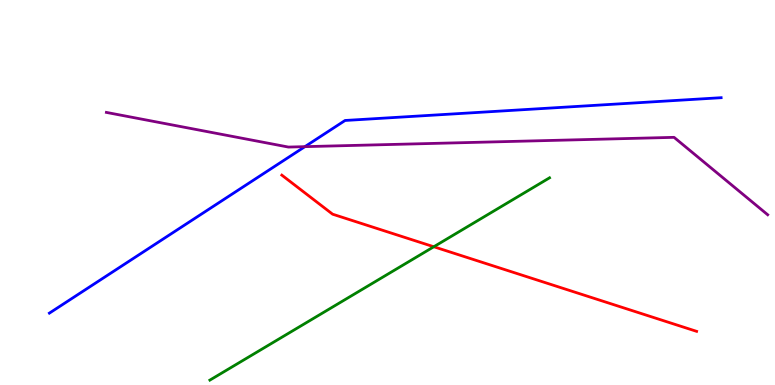[{'lines': ['blue', 'red'], 'intersections': []}, {'lines': ['green', 'red'], 'intersections': [{'x': 5.6, 'y': 3.59}]}, {'lines': ['purple', 'red'], 'intersections': []}, {'lines': ['blue', 'green'], 'intersections': []}, {'lines': ['blue', 'purple'], 'intersections': [{'x': 3.93, 'y': 6.19}]}, {'lines': ['green', 'purple'], 'intersections': []}]